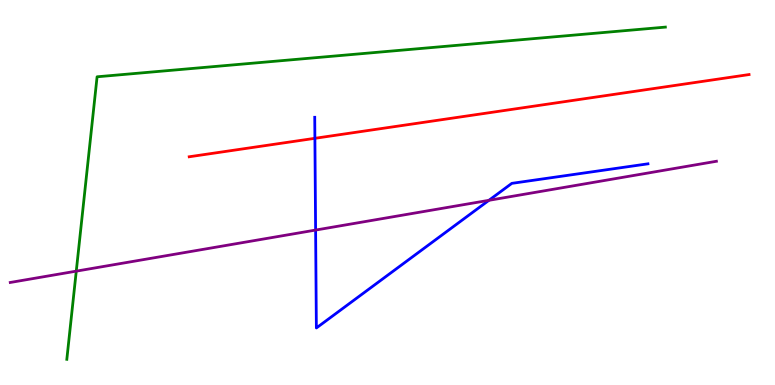[{'lines': ['blue', 'red'], 'intersections': [{'x': 4.06, 'y': 6.41}]}, {'lines': ['green', 'red'], 'intersections': []}, {'lines': ['purple', 'red'], 'intersections': []}, {'lines': ['blue', 'green'], 'intersections': []}, {'lines': ['blue', 'purple'], 'intersections': [{'x': 4.07, 'y': 4.02}, {'x': 6.31, 'y': 4.8}]}, {'lines': ['green', 'purple'], 'intersections': [{'x': 0.984, 'y': 2.96}]}]